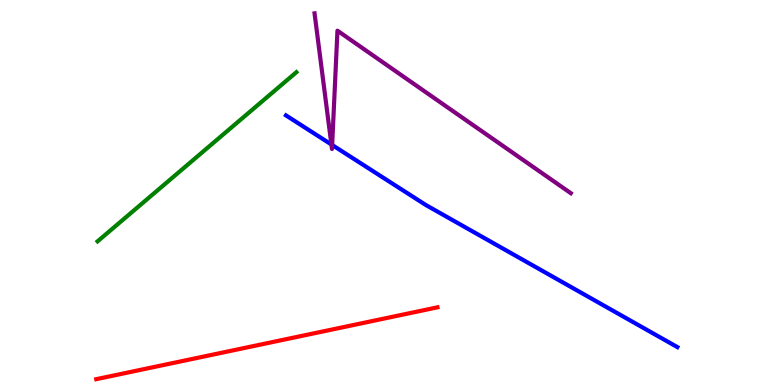[{'lines': ['blue', 'red'], 'intersections': []}, {'lines': ['green', 'red'], 'intersections': []}, {'lines': ['purple', 'red'], 'intersections': []}, {'lines': ['blue', 'green'], 'intersections': []}, {'lines': ['blue', 'purple'], 'intersections': [{'x': 4.28, 'y': 6.25}, {'x': 4.29, 'y': 6.23}]}, {'lines': ['green', 'purple'], 'intersections': []}]